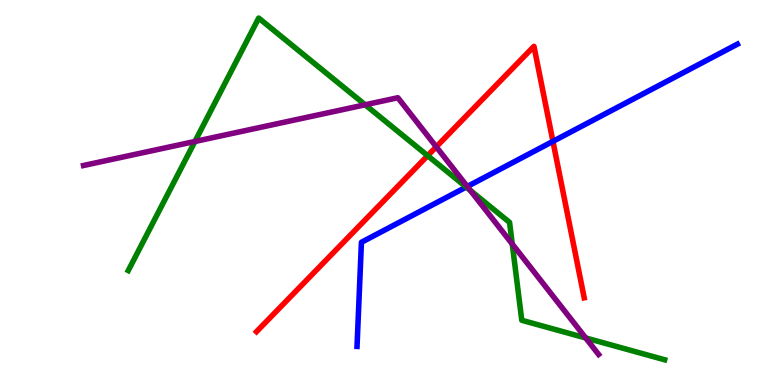[{'lines': ['blue', 'red'], 'intersections': [{'x': 7.13, 'y': 6.33}]}, {'lines': ['green', 'red'], 'intersections': [{'x': 5.52, 'y': 5.96}]}, {'lines': ['purple', 'red'], 'intersections': [{'x': 5.63, 'y': 6.19}]}, {'lines': ['blue', 'green'], 'intersections': [{'x': 6.02, 'y': 5.14}]}, {'lines': ['blue', 'purple'], 'intersections': [{'x': 6.03, 'y': 5.16}]}, {'lines': ['green', 'purple'], 'intersections': [{'x': 2.52, 'y': 6.33}, {'x': 4.71, 'y': 7.28}, {'x': 6.07, 'y': 5.05}, {'x': 6.61, 'y': 3.66}, {'x': 7.56, 'y': 1.22}]}]